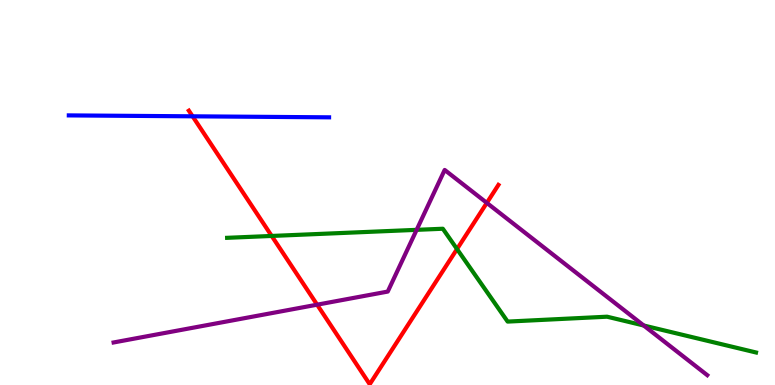[{'lines': ['blue', 'red'], 'intersections': [{'x': 2.49, 'y': 6.98}]}, {'lines': ['green', 'red'], 'intersections': [{'x': 3.51, 'y': 3.87}, {'x': 5.9, 'y': 3.53}]}, {'lines': ['purple', 'red'], 'intersections': [{'x': 4.09, 'y': 2.09}, {'x': 6.28, 'y': 4.73}]}, {'lines': ['blue', 'green'], 'intersections': []}, {'lines': ['blue', 'purple'], 'intersections': []}, {'lines': ['green', 'purple'], 'intersections': [{'x': 5.38, 'y': 4.03}, {'x': 8.31, 'y': 1.55}]}]